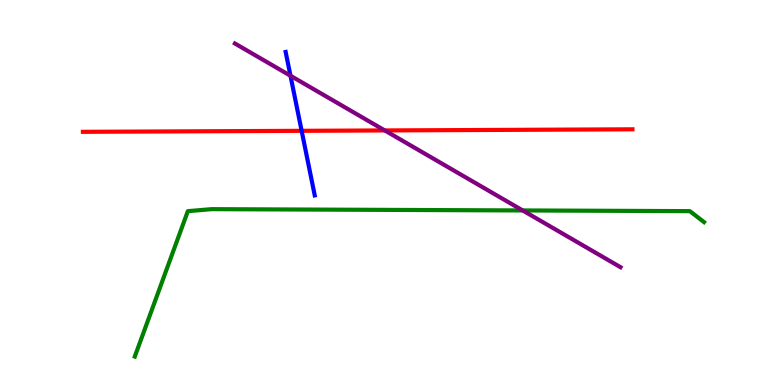[{'lines': ['blue', 'red'], 'intersections': [{'x': 3.89, 'y': 6.6}]}, {'lines': ['green', 'red'], 'intersections': []}, {'lines': ['purple', 'red'], 'intersections': [{'x': 4.96, 'y': 6.61}]}, {'lines': ['blue', 'green'], 'intersections': []}, {'lines': ['blue', 'purple'], 'intersections': [{'x': 3.75, 'y': 8.03}]}, {'lines': ['green', 'purple'], 'intersections': [{'x': 6.74, 'y': 4.53}]}]